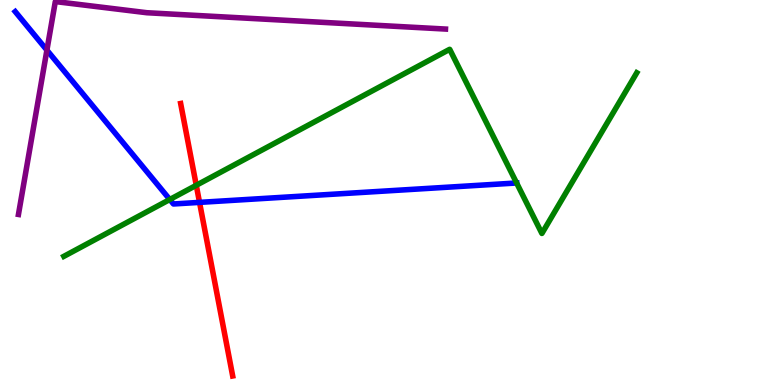[{'lines': ['blue', 'red'], 'intersections': [{'x': 2.57, 'y': 4.74}]}, {'lines': ['green', 'red'], 'intersections': [{'x': 2.53, 'y': 5.19}]}, {'lines': ['purple', 'red'], 'intersections': []}, {'lines': ['blue', 'green'], 'intersections': [{'x': 2.19, 'y': 4.82}, {'x': 6.67, 'y': 5.25}]}, {'lines': ['blue', 'purple'], 'intersections': [{'x': 0.605, 'y': 8.7}]}, {'lines': ['green', 'purple'], 'intersections': []}]